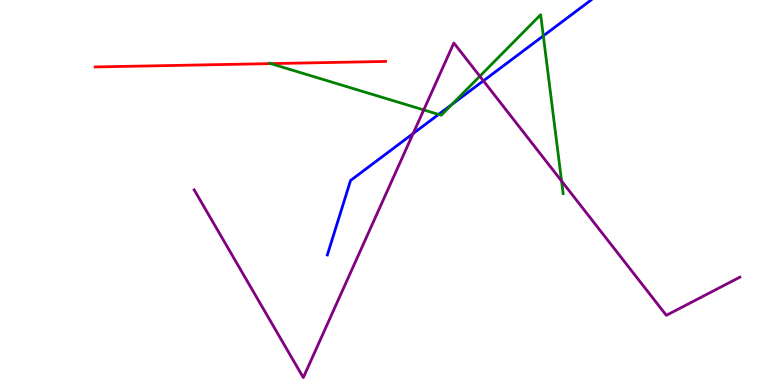[{'lines': ['blue', 'red'], 'intersections': []}, {'lines': ['green', 'red'], 'intersections': [{'x': 3.49, 'y': 8.35}]}, {'lines': ['purple', 'red'], 'intersections': []}, {'lines': ['blue', 'green'], 'intersections': [{'x': 5.66, 'y': 7.03}, {'x': 5.83, 'y': 7.28}, {'x': 7.01, 'y': 9.07}]}, {'lines': ['blue', 'purple'], 'intersections': [{'x': 5.33, 'y': 6.53}, {'x': 6.24, 'y': 7.9}]}, {'lines': ['green', 'purple'], 'intersections': [{'x': 5.47, 'y': 7.14}, {'x': 6.19, 'y': 8.02}, {'x': 7.25, 'y': 5.3}]}]